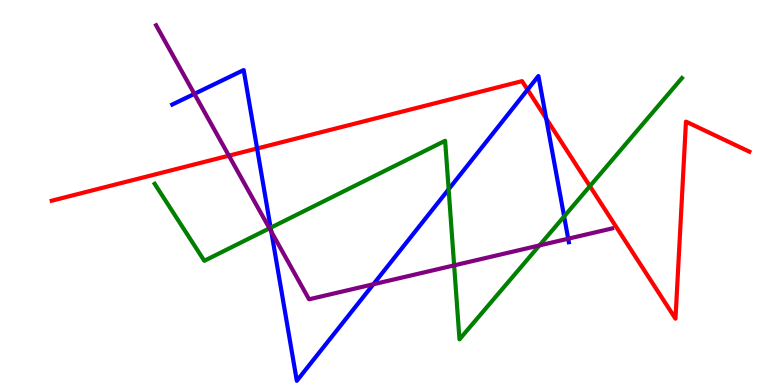[{'lines': ['blue', 'red'], 'intersections': [{'x': 3.32, 'y': 6.14}, {'x': 6.81, 'y': 7.67}, {'x': 7.05, 'y': 6.92}]}, {'lines': ['green', 'red'], 'intersections': [{'x': 7.61, 'y': 5.16}]}, {'lines': ['purple', 'red'], 'intersections': [{'x': 2.95, 'y': 5.96}]}, {'lines': ['blue', 'green'], 'intersections': [{'x': 3.49, 'y': 4.08}, {'x': 5.79, 'y': 5.08}, {'x': 7.28, 'y': 4.38}]}, {'lines': ['blue', 'purple'], 'intersections': [{'x': 2.51, 'y': 7.56}, {'x': 3.5, 'y': 3.98}, {'x': 4.82, 'y': 2.62}, {'x': 7.33, 'y': 3.8}]}, {'lines': ['green', 'purple'], 'intersections': [{'x': 3.48, 'y': 4.07}, {'x': 5.86, 'y': 3.11}, {'x': 6.96, 'y': 3.63}]}]